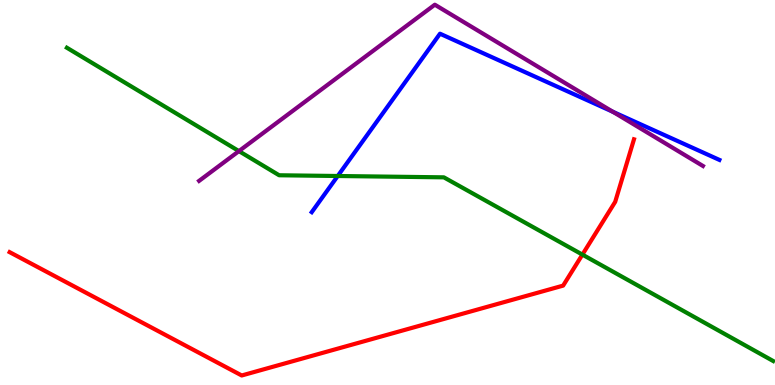[{'lines': ['blue', 'red'], 'intersections': []}, {'lines': ['green', 'red'], 'intersections': [{'x': 7.51, 'y': 3.39}]}, {'lines': ['purple', 'red'], 'intersections': []}, {'lines': ['blue', 'green'], 'intersections': [{'x': 4.36, 'y': 5.43}]}, {'lines': ['blue', 'purple'], 'intersections': [{'x': 7.91, 'y': 7.1}]}, {'lines': ['green', 'purple'], 'intersections': [{'x': 3.08, 'y': 6.08}]}]